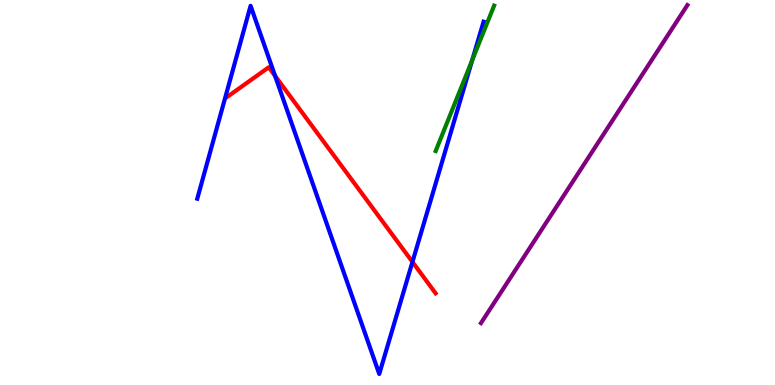[{'lines': ['blue', 'red'], 'intersections': [{'x': 3.55, 'y': 8.03}, {'x': 5.32, 'y': 3.2}]}, {'lines': ['green', 'red'], 'intersections': []}, {'lines': ['purple', 'red'], 'intersections': []}, {'lines': ['blue', 'green'], 'intersections': [{'x': 6.09, 'y': 8.44}]}, {'lines': ['blue', 'purple'], 'intersections': []}, {'lines': ['green', 'purple'], 'intersections': []}]